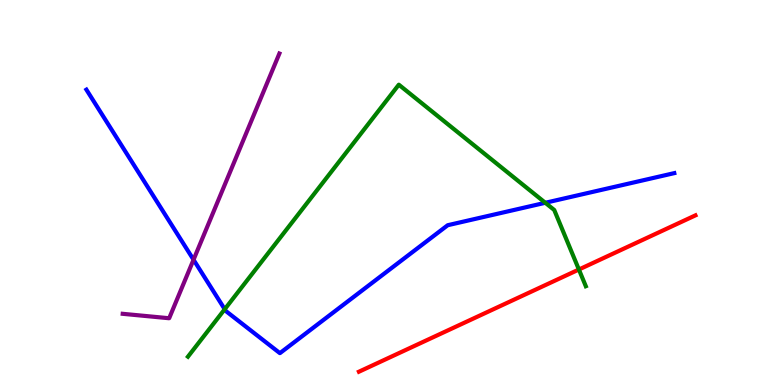[{'lines': ['blue', 'red'], 'intersections': []}, {'lines': ['green', 'red'], 'intersections': [{'x': 7.47, 'y': 3.0}]}, {'lines': ['purple', 'red'], 'intersections': []}, {'lines': ['blue', 'green'], 'intersections': [{'x': 2.9, 'y': 1.97}, {'x': 7.04, 'y': 4.73}]}, {'lines': ['blue', 'purple'], 'intersections': [{'x': 2.5, 'y': 3.25}]}, {'lines': ['green', 'purple'], 'intersections': []}]